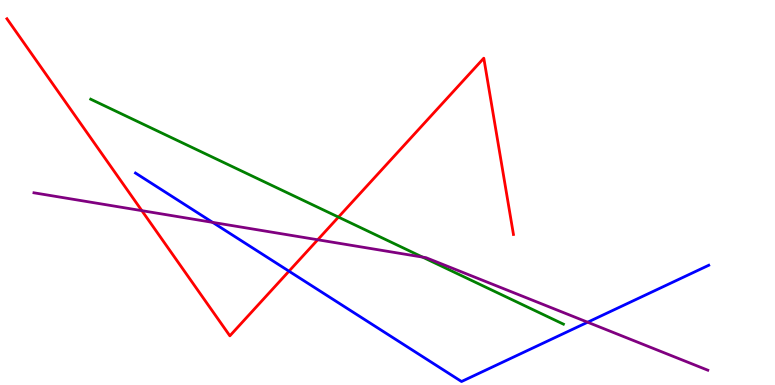[{'lines': ['blue', 'red'], 'intersections': [{'x': 3.73, 'y': 2.96}]}, {'lines': ['green', 'red'], 'intersections': [{'x': 4.37, 'y': 4.36}]}, {'lines': ['purple', 'red'], 'intersections': [{'x': 1.83, 'y': 4.53}, {'x': 4.1, 'y': 3.77}]}, {'lines': ['blue', 'green'], 'intersections': []}, {'lines': ['blue', 'purple'], 'intersections': [{'x': 2.74, 'y': 4.22}, {'x': 7.58, 'y': 1.63}]}, {'lines': ['green', 'purple'], 'intersections': [{'x': 5.45, 'y': 3.32}]}]